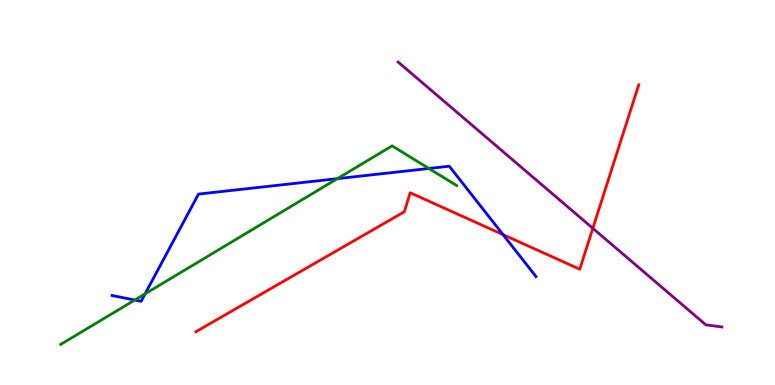[{'lines': ['blue', 'red'], 'intersections': [{'x': 6.49, 'y': 3.91}]}, {'lines': ['green', 'red'], 'intersections': []}, {'lines': ['purple', 'red'], 'intersections': [{'x': 7.65, 'y': 4.07}]}, {'lines': ['blue', 'green'], 'intersections': [{'x': 1.74, 'y': 2.21}, {'x': 1.87, 'y': 2.37}, {'x': 4.35, 'y': 5.36}, {'x': 5.53, 'y': 5.62}]}, {'lines': ['blue', 'purple'], 'intersections': []}, {'lines': ['green', 'purple'], 'intersections': []}]